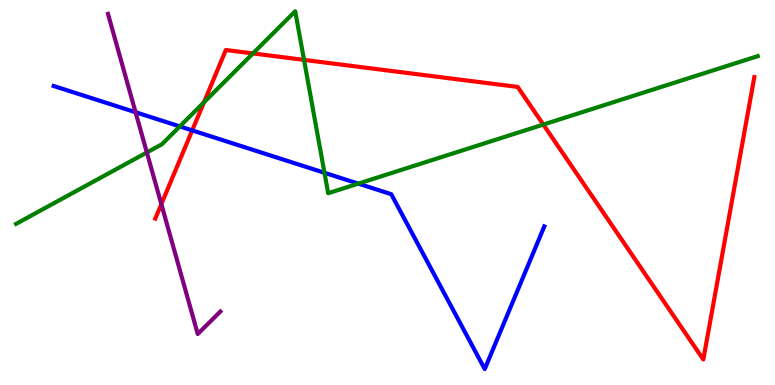[{'lines': ['blue', 'red'], 'intersections': [{'x': 2.48, 'y': 6.61}]}, {'lines': ['green', 'red'], 'intersections': [{'x': 2.63, 'y': 7.34}, {'x': 3.26, 'y': 8.61}, {'x': 3.92, 'y': 8.44}, {'x': 7.01, 'y': 6.76}]}, {'lines': ['purple', 'red'], 'intersections': [{'x': 2.08, 'y': 4.7}]}, {'lines': ['blue', 'green'], 'intersections': [{'x': 2.32, 'y': 6.72}, {'x': 4.19, 'y': 5.51}, {'x': 4.62, 'y': 5.23}]}, {'lines': ['blue', 'purple'], 'intersections': [{'x': 1.75, 'y': 7.08}]}, {'lines': ['green', 'purple'], 'intersections': [{'x': 1.89, 'y': 6.04}]}]